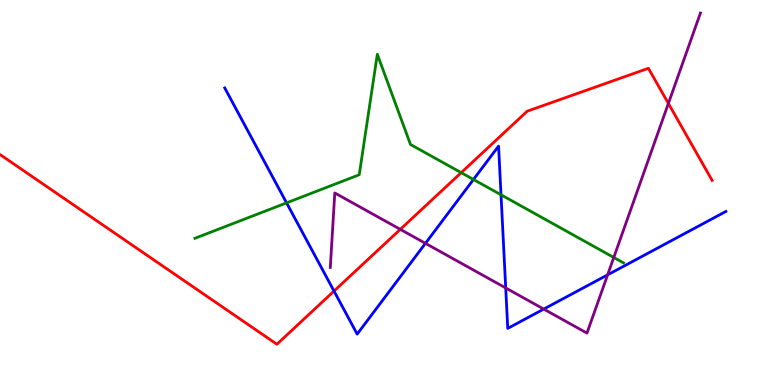[{'lines': ['blue', 'red'], 'intersections': [{'x': 4.31, 'y': 2.44}]}, {'lines': ['green', 'red'], 'intersections': [{'x': 5.95, 'y': 5.52}]}, {'lines': ['purple', 'red'], 'intersections': [{'x': 5.17, 'y': 4.04}, {'x': 8.62, 'y': 7.31}]}, {'lines': ['blue', 'green'], 'intersections': [{'x': 3.7, 'y': 4.73}, {'x': 6.11, 'y': 5.34}, {'x': 6.46, 'y': 4.94}]}, {'lines': ['blue', 'purple'], 'intersections': [{'x': 5.49, 'y': 3.68}, {'x': 6.53, 'y': 2.52}, {'x': 7.02, 'y': 1.97}, {'x': 7.84, 'y': 2.86}]}, {'lines': ['green', 'purple'], 'intersections': [{'x': 7.92, 'y': 3.31}]}]